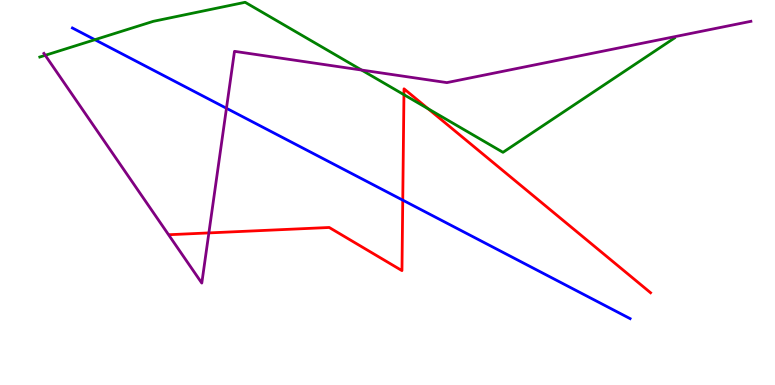[{'lines': ['blue', 'red'], 'intersections': [{'x': 5.2, 'y': 4.8}]}, {'lines': ['green', 'red'], 'intersections': [{'x': 5.21, 'y': 7.54}, {'x': 5.52, 'y': 7.18}]}, {'lines': ['purple', 'red'], 'intersections': [{'x': 2.7, 'y': 3.95}]}, {'lines': ['blue', 'green'], 'intersections': [{'x': 1.22, 'y': 8.97}]}, {'lines': ['blue', 'purple'], 'intersections': [{'x': 2.92, 'y': 7.19}]}, {'lines': ['green', 'purple'], 'intersections': [{'x': 0.584, 'y': 8.56}, {'x': 4.67, 'y': 8.18}]}]